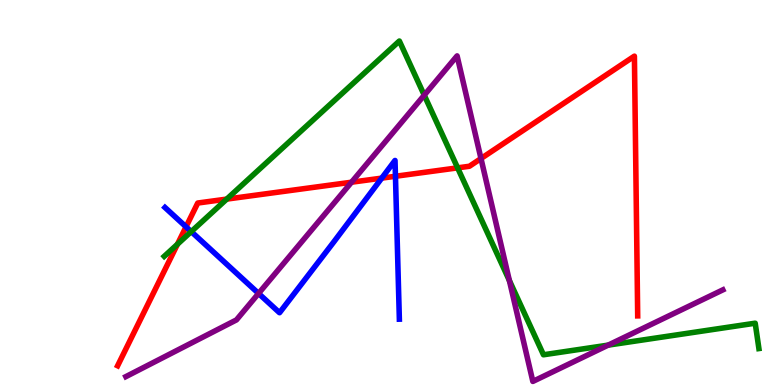[{'lines': ['blue', 'red'], 'intersections': [{'x': 2.4, 'y': 4.11}, {'x': 4.93, 'y': 5.37}, {'x': 5.1, 'y': 5.42}]}, {'lines': ['green', 'red'], 'intersections': [{'x': 2.29, 'y': 3.66}, {'x': 2.93, 'y': 4.83}, {'x': 5.9, 'y': 5.64}]}, {'lines': ['purple', 'red'], 'intersections': [{'x': 4.54, 'y': 5.27}, {'x': 6.21, 'y': 5.88}]}, {'lines': ['blue', 'green'], 'intersections': [{'x': 2.47, 'y': 3.98}]}, {'lines': ['blue', 'purple'], 'intersections': [{'x': 3.34, 'y': 2.38}]}, {'lines': ['green', 'purple'], 'intersections': [{'x': 5.47, 'y': 7.53}, {'x': 6.57, 'y': 2.71}, {'x': 7.85, 'y': 1.04}]}]